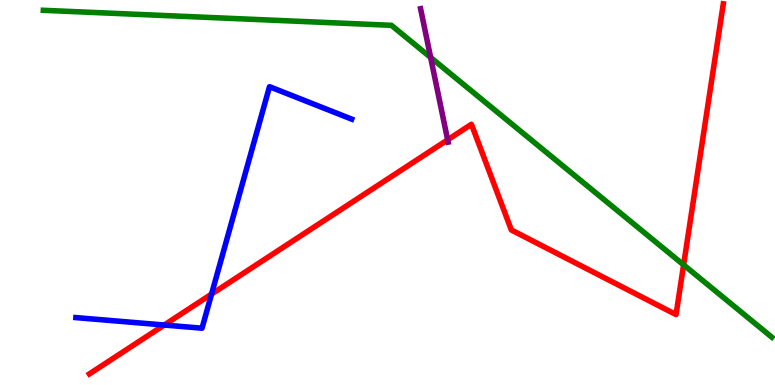[{'lines': ['blue', 'red'], 'intersections': [{'x': 2.12, 'y': 1.56}, {'x': 2.73, 'y': 2.36}]}, {'lines': ['green', 'red'], 'intersections': [{'x': 8.82, 'y': 3.12}]}, {'lines': ['purple', 'red'], 'intersections': [{'x': 5.78, 'y': 6.37}]}, {'lines': ['blue', 'green'], 'intersections': []}, {'lines': ['blue', 'purple'], 'intersections': []}, {'lines': ['green', 'purple'], 'intersections': [{'x': 5.56, 'y': 8.51}]}]